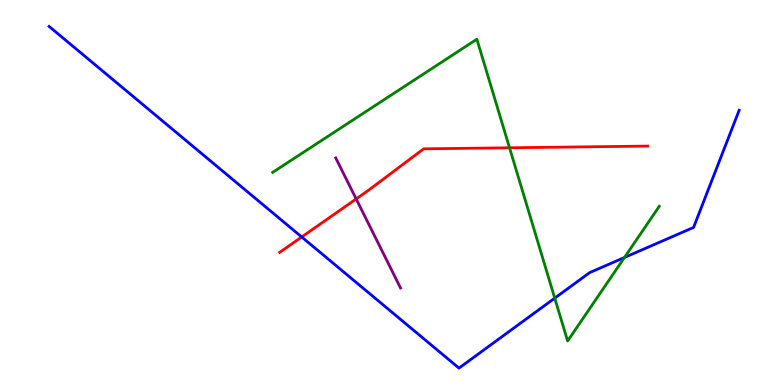[{'lines': ['blue', 'red'], 'intersections': [{'x': 3.89, 'y': 3.84}]}, {'lines': ['green', 'red'], 'intersections': [{'x': 6.57, 'y': 6.16}]}, {'lines': ['purple', 'red'], 'intersections': [{'x': 4.6, 'y': 4.83}]}, {'lines': ['blue', 'green'], 'intersections': [{'x': 7.16, 'y': 2.26}, {'x': 8.06, 'y': 3.31}]}, {'lines': ['blue', 'purple'], 'intersections': []}, {'lines': ['green', 'purple'], 'intersections': []}]